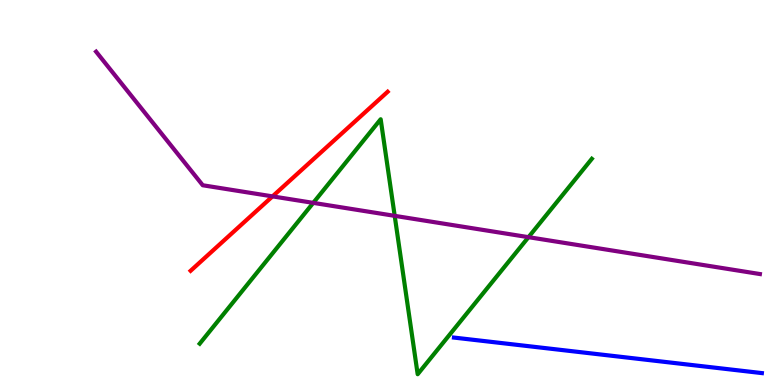[{'lines': ['blue', 'red'], 'intersections': []}, {'lines': ['green', 'red'], 'intersections': []}, {'lines': ['purple', 'red'], 'intersections': [{'x': 3.52, 'y': 4.9}]}, {'lines': ['blue', 'green'], 'intersections': []}, {'lines': ['blue', 'purple'], 'intersections': []}, {'lines': ['green', 'purple'], 'intersections': [{'x': 4.04, 'y': 4.73}, {'x': 5.09, 'y': 4.39}, {'x': 6.82, 'y': 3.84}]}]